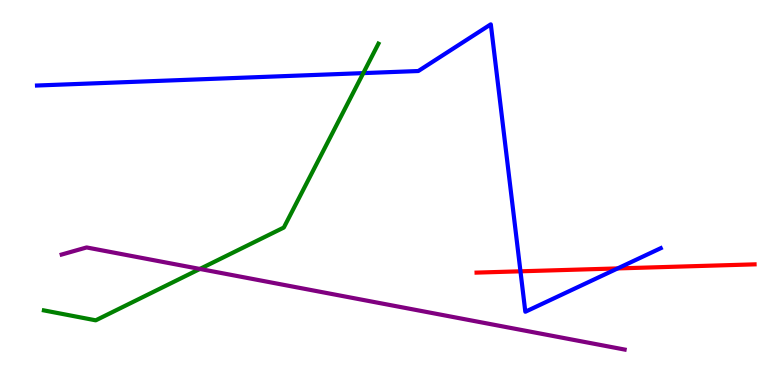[{'lines': ['blue', 'red'], 'intersections': [{'x': 6.72, 'y': 2.95}, {'x': 7.97, 'y': 3.03}]}, {'lines': ['green', 'red'], 'intersections': []}, {'lines': ['purple', 'red'], 'intersections': []}, {'lines': ['blue', 'green'], 'intersections': [{'x': 4.69, 'y': 8.1}]}, {'lines': ['blue', 'purple'], 'intersections': []}, {'lines': ['green', 'purple'], 'intersections': [{'x': 2.58, 'y': 3.01}]}]